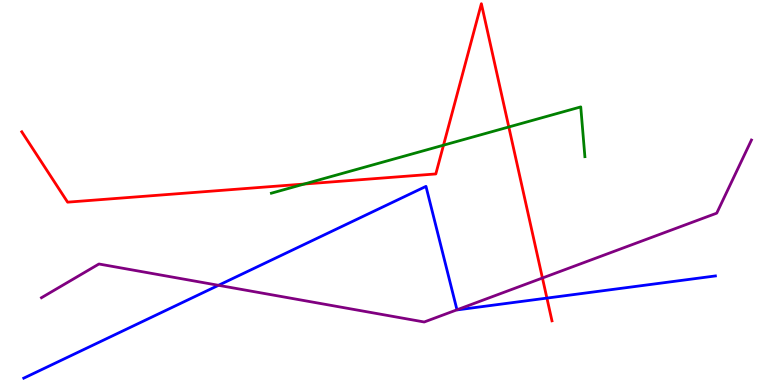[{'lines': ['blue', 'red'], 'intersections': [{'x': 7.06, 'y': 2.26}]}, {'lines': ['green', 'red'], 'intersections': [{'x': 3.93, 'y': 5.22}, {'x': 5.72, 'y': 6.23}, {'x': 6.57, 'y': 6.7}]}, {'lines': ['purple', 'red'], 'intersections': [{'x': 7.0, 'y': 2.78}]}, {'lines': ['blue', 'green'], 'intersections': []}, {'lines': ['blue', 'purple'], 'intersections': [{'x': 2.82, 'y': 2.59}, {'x': 5.9, 'y': 1.95}]}, {'lines': ['green', 'purple'], 'intersections': []}]